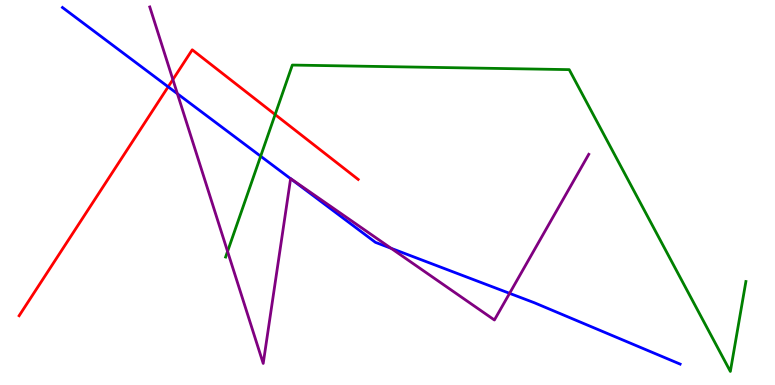[{'lines': ['blue', 'red'], 'intersections': [{'x': 2.17, 'y': 7.75}]}, {'lines': ['green', 'red'], 'intersections': [{'x': 3.55, 'y': 7.02}]}, {'lines': ['purple', 'red'], 'intersections': [{'x': 2.23, 'y': 7.93}]}, {'lines': ['blue', 'green'], 'intersections': [{'x': 3.36, 'y': 5.94}]}, {'lines': ['blue', 'purple'], 'intersections': [{'x': 2.29, 'y': 7.57}, {'x': 3.75, 'y': 5.36}, {'x': 5.05, 'y': 3.55}, {'x': 6.58, 'y': 2.38}]}, {'lines': ['green', 'purple'], 'intersections': [{'x': 2.94, 'y': 3.47}]}]